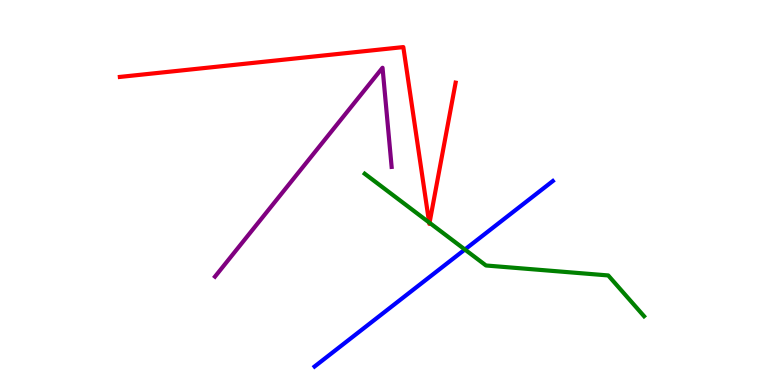[{'lines': ['blue', 'red'], 'intersections': []}, {'lines': ['green', 'red'], 'intersections': [{'x': 5.54, 'y': 4.22}, {'x': 5.54, 'y': 4.21}]}, {'lines': ['purple', 'red'], 'intersections': []}, {'lines': ['blue', 'green'], 'intersections': [{'x': 6.0, 'y': 3.52}]}, {'lines': ['blue', 'purple'], 'intersections': []}, {'lines': ['green', 'purple'], 'intersections': []}]